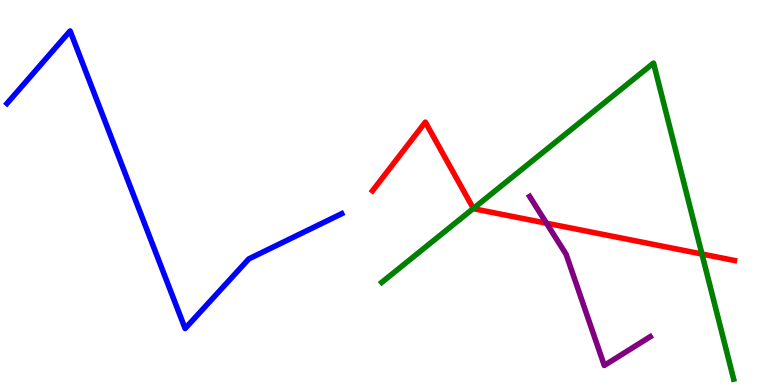[{'lines': ['blue', 'red'], 'intersections': []}, {'lines': ['green', 'red'], 'intersections': [{'x': 6.11, 'y': 4.59}, {'x': 9.06, 'y': 3.4}]}, {'lines': ['purple', 'red'], 'intersections': [{'x': 7.05, 'y': 4.2}]}, {'lines': ['blue', 'green'], 'intersections': []}, {'lines': ['blue', 'purple'], 'intersections': []}, {'lines': ['green', 'purple'], 'intersections': []}]